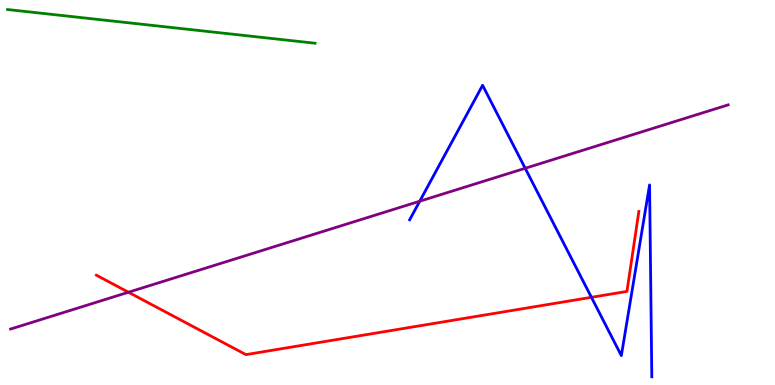[{'lines': ['blue', 'red'], 'intersections': [{'x': 7.63, 'y': 2.28}]}, {'lines': ['green', 'red'], 'intersections': []}, {'lines': ['purple', 'red'], 'intersections': [{'x': 1.66, 'y': 2.41}]}, {'lines': ['blue', 'green'], 'intersections': []}, {'lines': ['blue', 'purple'], 'intersections': [{'x': 5.42, 'y': 4.77}, {'x': 6.78, 'y': 5.63}]}, {'lines': ['green', 'purple'], 'intersections': []}]